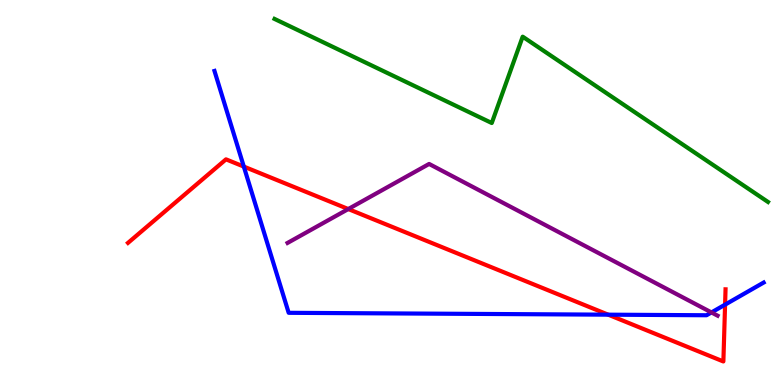[{'lines': ['blue', 'red'], 'intersections': [{'x': 3.15, 'y': 5.67}, {'x': 7.85, 'y': 1.83}, {'x': 9.36, 'y': 2.09}]}, {'lines': ['green', 'red'], 'intersections': []}, {'lines': ['purple', 'red'], 'intersections': [{'x': 4.49, 'y': 4.57}]}, {'lines': ['blue', 'green'], 'intersections': []}, {'lines': ['blue', 'purple'], 'intersections': [{'x': 9.18, 'y': 1.88}]}, {'lines': ['green', 'purple'], 'intersections': []}]